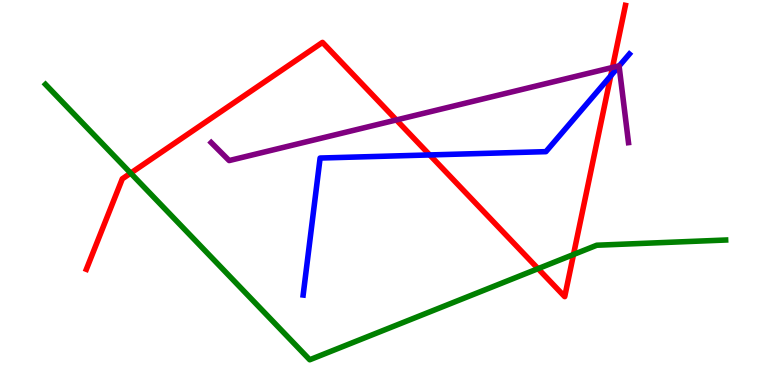[{'lines': ['blue', 'red'], 'intersections': [{'x': 5.54, 'y': 5.98}, {'x': 7.88, 'y': 8.03}]}, {'lines': ['green', 'red'], 'intersections': [{'x': 1.69, 'y': 5.5}, {'x': 6.94, 'y': 3.02}, {'x': 7.4, 'y': 3.39}]}, {'lines': ['purple', 'red'], 'intersections': [{'x': 5.11, 'y': 6.88}, {'x': 7.9, 'y': 8.25}]}, {'lines': ['blue', 'green'], 'intersections': []}, {'lines': ['blue', 'purple'], 'intersections': [{'x': 7.99, 'y': 8.28}]}, {'lines': ['green', 'purple'], 'intersections': []}]